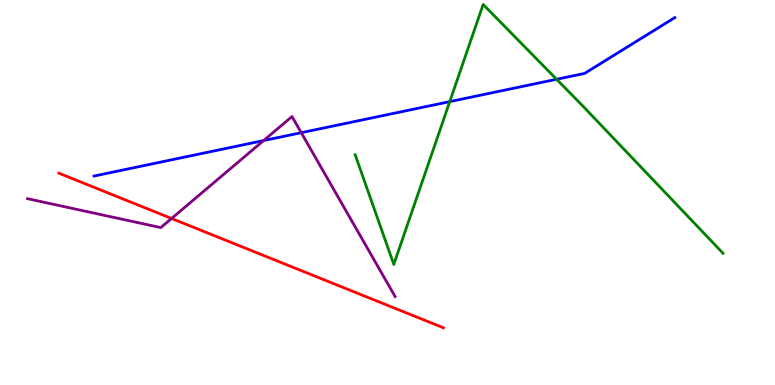[{'lines': ['blue', 'red'], 'intersections': []}, {'lines': ['green', 'red'], 'intersections': []}, {'lines': ['purple', 'red'], 'intersections': [{'x': 2.21, 'y': 4.33}]}, {'lines': ['blue', 'green'], 'intersections': [{'x': 5.8, 'y': 7.36}, {'x': 7.18, 'y': 7.94}]}, {'lines': ['blue', 'purple'], 'intersections': [{'x': 3.4, 'y': 6.35}, {'x': 3.89, 'y': 6.55}]}, {'lines': ['green', 'purple'], 'intersections': []}]